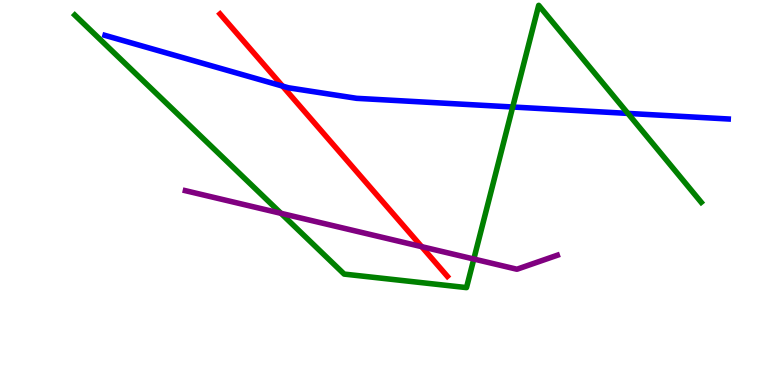[{'lines': ['blue', 'red'], 'intersections': [{'x': 3.65, 'y': 7.76}]}, {'lines': ['green', 'red'], 'intersections': []}, {'lines': ['purple', 'red'], 'intersections': [{'x': 5.44, 'y': 3.59}]}, {'lines': ['blue', 'green'], 'intersections': [{'x': 6.62, 'y': 7.22}, {'x': 8.1, 'y': 7.05}]}, {'lines': ['blue', 'purple'], 'intersections': []}, {'lines': ['green', 'purple'], 'intersections': [{'x': 3.63, 'y': 4.46}, {'x': 6.11, 'y': 3.27}]}]